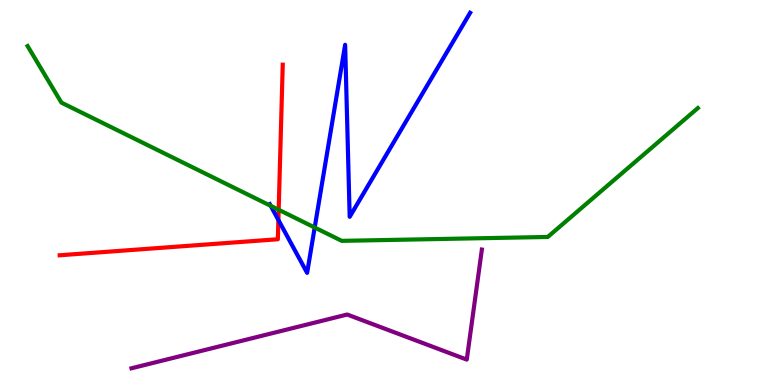[{'lines': ['blue', 'red'], 'intersections': [{'x': 3.59, 'y': 4.29}]}, {'lines': ['green', 'red'], 'intersections': [{'x': 3.6, 'y': 4.55}]}, {'lines': ['purple', 'red'], 'intersections': []}, {'lines': ['blue', 'green'], 'intersections': [{'x': 3.49, 'y': 4.65}, {'x': 4.06, 'y': 4.09}]}, {'lines': ['blue', 'purple'], 'intersections': []}, {'lines': ['green', 'purple'], 'intersections': []}]